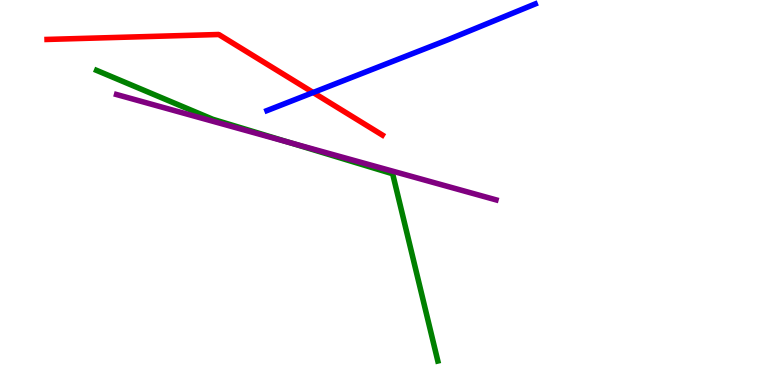[{'lines': ['blue', 'red'], 'intersections': [{'x': 4.04, 'y': 7.6}]}, {'lines': ['green', 'red'], 'intersections': []}, {'lines': ['purple', 'red'], 'intersections': []}, {'lines': ['blue', 'green'], 'intersections': []}, {'lines': ['blue', 'purple'], 'intersections': []}, {'lines': ['green', 'purple'], 'intersections': [{'x': 3.73, 'y': 6.3}]}]